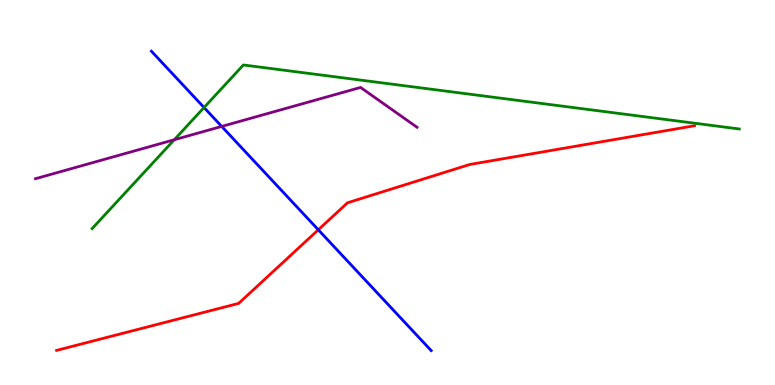[{'lines': ['blue', 'red'], 'intersections': [{'x': 4.11, 'y': 4.03}]}, {'lines': ['green', 'red'], 'intersections': []}, {'lines': ['purple', 'red'], 'intersections': []}, {'lines': ['blue', 'green'], 'intersections': [{'x': 2.63, 'y': 7.21}]}, {'lines': ['blue', 'purple'], 'intersections': [{'x': 2.86, 'y': 6.72}]}, {'lines': ['green', 'purple'], 'intersections': [{'x': 2.25, 'y': 6.37}]}]